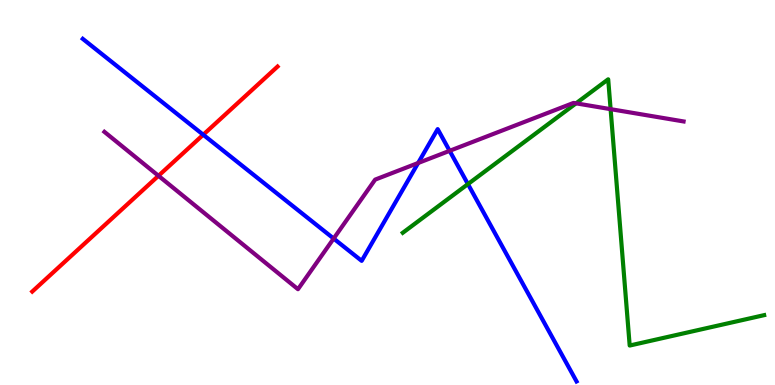[{'lines': ['blue', 'red'], 'intersections': [{'x': 2.62, 'y': 6.5}]}, {'lines': ['green', 'red'], 'intersections': []}, {'lines': ['purple', 'red'], 'intersections': [{'x': 2.04, 'y': 5.43}]}, {'lines': ['blue', 'green'], 'intersections': [{'x': 6.04, 'y': 5.22}]}, {'lines': ['blue', 'purple'], 'intersections': [{'x': 4.31, 'y': 3.8}, {'x': 5.4, 'y': 5.77}, {'x': 5.8, 'y': 6.08}]}, {'lines': ['green', 'purple'], 'intersections': [{'x': 7.43, 'y': 7.32}, {'x': 7.88, 'y': 7.16}]}]